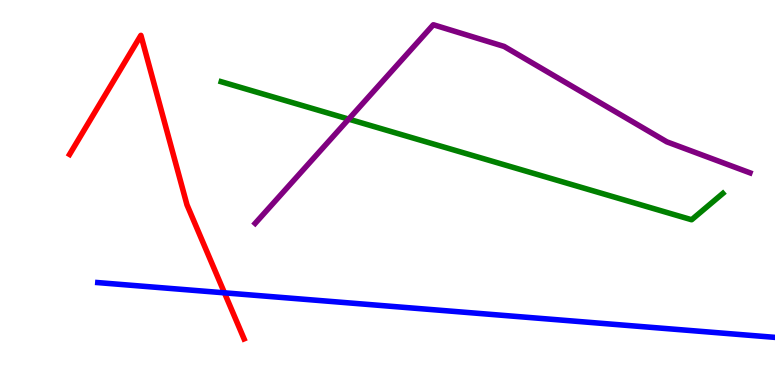[{'lines': ['blue', 'red'], 'intersections': [{'x': 2.9, 'y': 2.39}]}, {'lines': ['green', 'red'], 'intersections': []}, {'lines': ['purple', 'red'], 'intersections': []}, {'lines': ['blue', 'green'], 'intersections': []}, {'lines': ['blue', 'purple'], 'intersections': []}, {'lines': ['green', 'purple'], 'intersections': [{'x': 4.5, 'y': 6.91}]}]